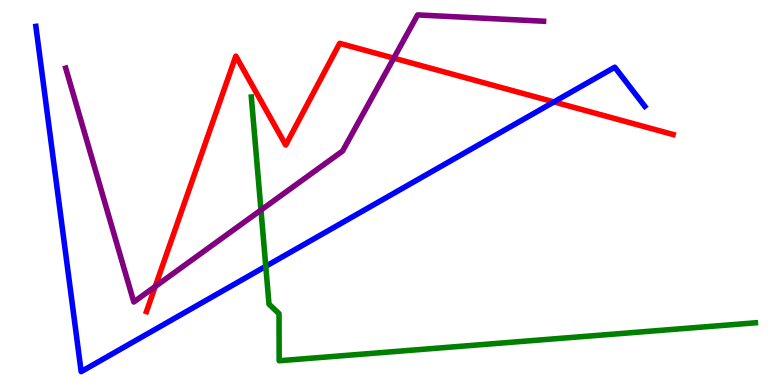[{'lines': ['blue', 'red'], 'intersections': [{'x': 7.15, 'y': 7.35}]}, {'lines': ['green', 'red'], 'intersections': []}, {'lines': ['purple', 'red'], 'intersections': [{'x': 2.0, 'y': 2.56}, {'x': 5.08, 'y': 8.49}]}, {'lines': ['blue', 'green'], 'intersections': [{'x': 3.43, 'y': 3.08}]}, {'lines': ['blue', 'purple'], 'intersections': []}, {'lines': ['green', 'purple'], 'intersections': [{'x': 3.37, 'y': 4.54}]}]